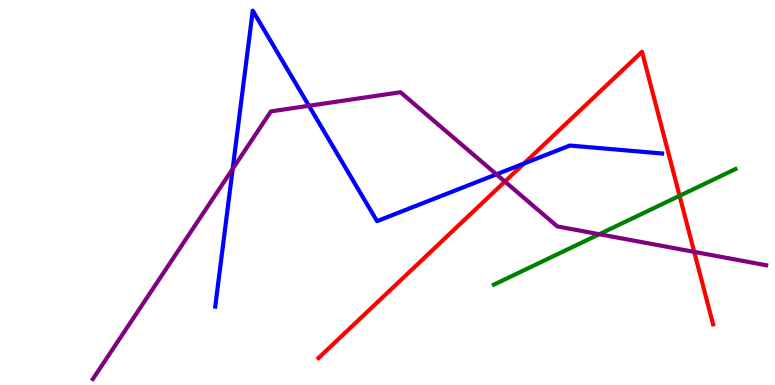[{'lines': ['blue', 'red'], 'intersections': [{'x': 6.76, 'y': 5.75}]}, {'lines': ['green', 'red'], 'intersections': [{'x': 8.77, 'y': 4.91}]}, {'lines': ['purple', 'red'], 'intersections': [{'x': 6.51, 'y': 5.28}, {'x': 8.96, 'y': 3.46}]}, {'lines': ['blue', 'green'], 'intersections': []}, {'lines': ['blue', 'purple'], 'intersections': [{'x': 3.0, 'y': 5.61}, {'x': 3.99, 'y': 7.25}, {'x': 6.41, 'y': 5.47}]}, {'lines': ['green', 'purple'], 'intersections': [{'x': 7.73, 'y': 3.92}]}]